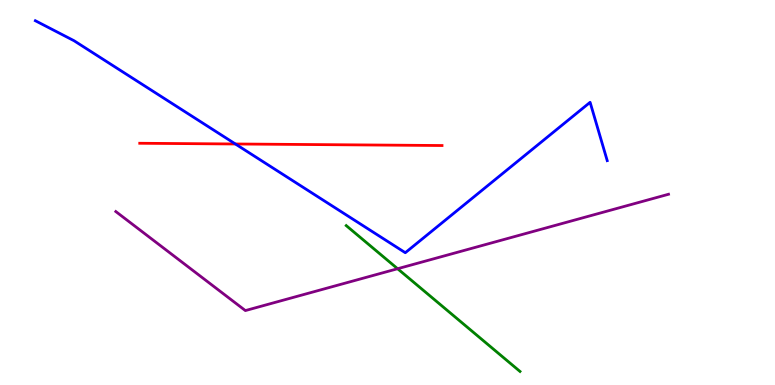[{'lines': ['blue', 'red'], 'intersections': [{'x': 3.04, 'y': 6.26}]}, {'lines': ['green', 'red'], 'intersections': []}, {'lines': ['purple', 'red'], 'intersections': []}, {'lines': ['blue', 'green'], 'intersections': []}, {'lines': ['blue', 'purple'], 'intersections': []}, {'lines': ['green', 'purple'], 'intersections': [{'x': 5.13, 'y': 3.02}]}]